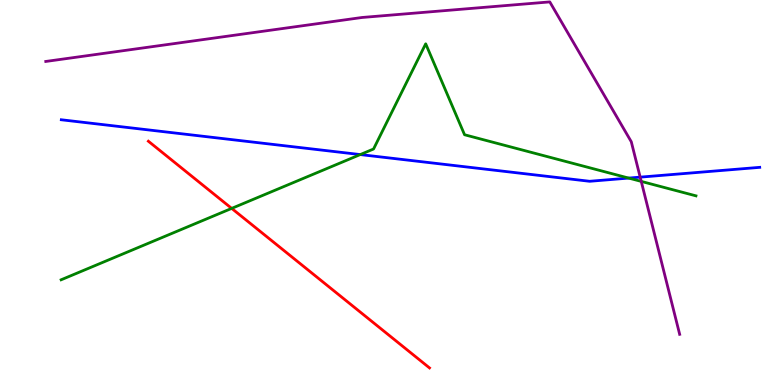[{'lines': ['blue', 'red'], 'intersections': []}, {'lines': ['green', 'red'], 'intersections': [{'x': 2.99, 'y': 4.59}]}, {'lines': ['purple', 'red'], 'intersections': []}, {'lines': ['blue', 'green'], 'intersections': [{'x': 4.65, 'y': 5.99}, {'x': 8.11, 'y': 5.37}]}, {'lines': ['blue', 'purple'], 'intersections': [{'x': 8.26, 'y': 5.4}]}, {'lines': ['green', 'purple'], 'intersections': [{'x': 8.27, 'y': 5.29}]}]